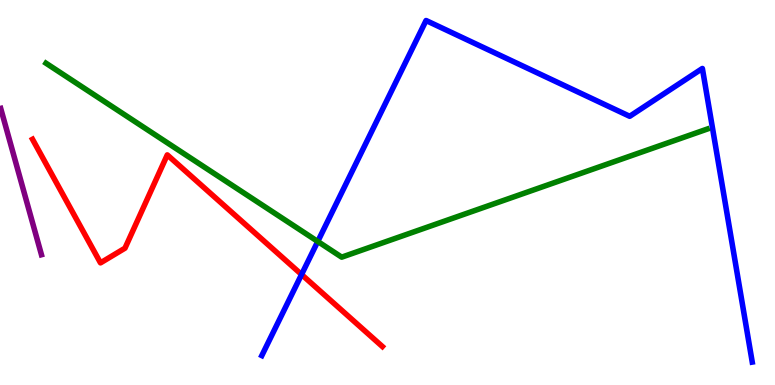[{'lines': ['blue', 'red'], 'intersections': [{'x': 3.89, 'y': 2.87}]}, {'lines': ['green', 'red'], 'intersections': []}, {'lines': ['purple', 'red'], 'intersections': []}, {'lines': ['blue', 'green'], 'intersections': [{'x': 4.1, 'y': 3.73}]}, {'lines': ['blue', 'purple'], 'intersections': []}, {'lines': ['green', 'purple'], 'intersections': []}]